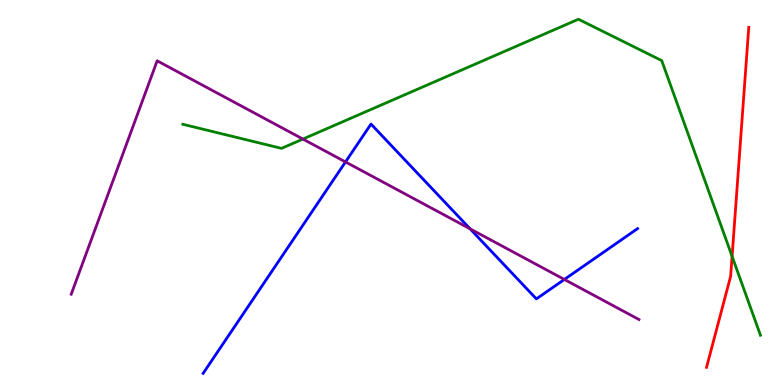[{'lines': ['blue', 'red'], 'intersections': []}, {'lines': ['green', 'red'], 'intersections': [{'x': 9.45, 'y': 3.34}]}, {'lines': ['purple', 'red'], 'intersections': []}, {'lines': ['blue', 'green'], 'intersections': []}, {'lines': ['blue', 'purple'], 'intersections': [{'x': 4.46, 'y': 5.79}, {'x': 6.07, 'y': 4.06}, {'x': 7.28, 'y': 2.74}]}, {'lines': ['green', 'purple'], 'intersections': [{'x': 3.91, 'y': 6.39}]}]